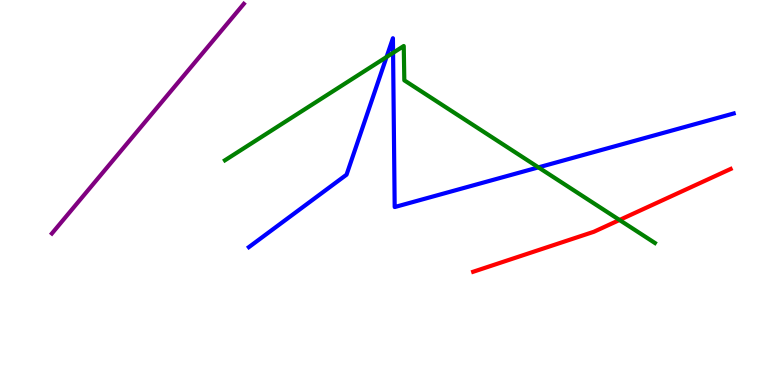[{'lines': ['blue', 'red'], 'intersections': []}, {'lines': ['green', 'red'], 'intersections': [{'x': 7.99, 'y': 4.29}]}, {'lines': ['purple', 'red'], 'intersections': []}, {'lines': ['blue', 'green'], 'intersections': [{'x': 4.99, 'y': 8.52}, {'x': 5.07, 'y': 8.63}, {'x': 6.95, 'y': 5.65}]}, {'lines': ['blue', 'purple'], 'intersections': []}, {'lines': ['green', 'purple'], 'intersections': []}]